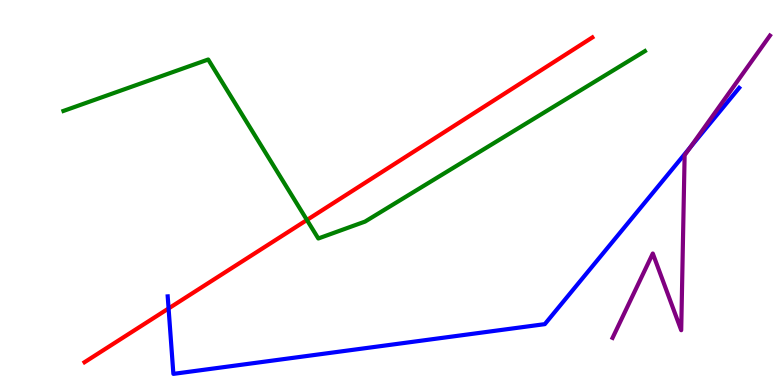[{'lines': ['blue', 'red'], 'intersections': [{'x': 2.18, 'y': 1.99}]}, {'lines': ['green', 'red'], 'intersections': [{'x': 3.96, 'y': 4.29}]}, {'lines': ['purple', 'red'], 'intersections': []}, {'lines': ['blue', 'green'], 'intersections': []}, {'lines': ['blue', 'purple'], 'intersections': [{'x': 8.91, 'y': 6.17}]}, {'lines': ['green', 'purple'], 'intersections': []}]